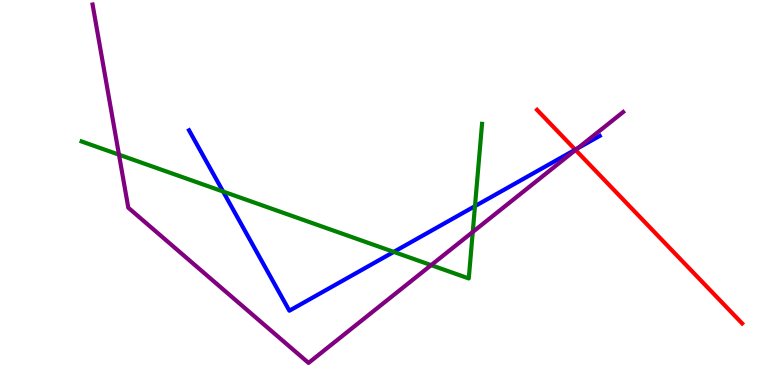[{'lines': ['blue', 'red'], 'intersections': [{'x': 7.42, 'y': 6.11}]}, {'lines': ['green', 'red'], 'intersections': []}, {'lines': ['purple', 'red'], 'intersections': [{'x': 7.43, 'y': 6.1}]}, {'lines': ['blue', 'green'], 'intersections': [{'x': 2.88, 'y': 5.03}, {'x': 5.08, 'y': 3.46}, {'x': 6.13, 'y': 4.65}]}, {'lines': ['blue', 'purple'], 'intersections': [{'x': 7.45, 'y': 6.15}]}, {'lines': ['green', 'purple'], 'intersections': [{'x': 1.54, 'y': 5.98}, {'x': 5.56, 'y': 3.11}, {'x': 6.1, 'y': 3.98}]}]